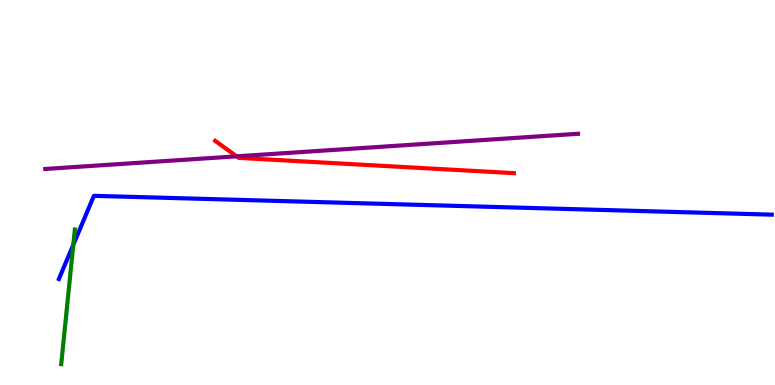[{'lines': ['blue', 'red'], 'intersections': []}, {'lines': ['green', 'red'], 'intersections': []}, {'lines': ['purple', 'red'], 'intersections': [{'x': 3.05, 'y': 5.94}]}, {'lines': ['blue', 'green'], 'intersections': [{'x': 0.946, 'y': 3.64}]}, {'lines': ['blue', 'purple'], 'intersections': []}, {'lines': ['green', 'purple'], 'intersections': []}]